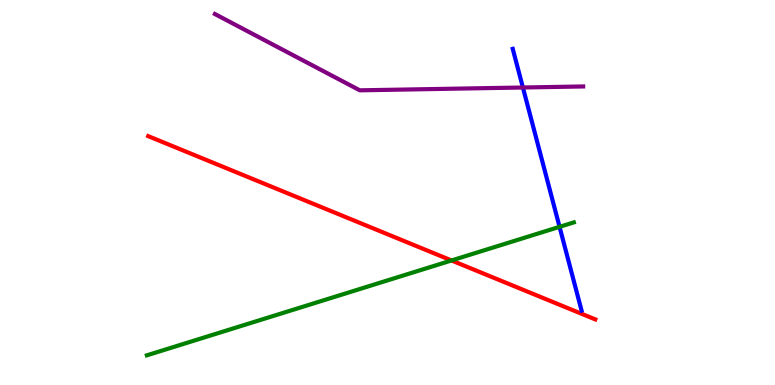[{'lines': ['blue', 'red'], 'intersections': []}, {'lines': ['green', 'red'], 'intersections': [{'x': 5.83, 'y': 3.23}]}, {'lines': ['purple', 'red'], 'intersections': []}, {'lines': ['blue', 'green'], 'intersections': [{'x': 7.22, 'y': 4.11}]}, {'lines': ['blue', 'purple'], 'intersections': [{'x': 6.75, 'y': 7.73}]}, {'lines': ['green', 'purple'], 'intersections': []}]